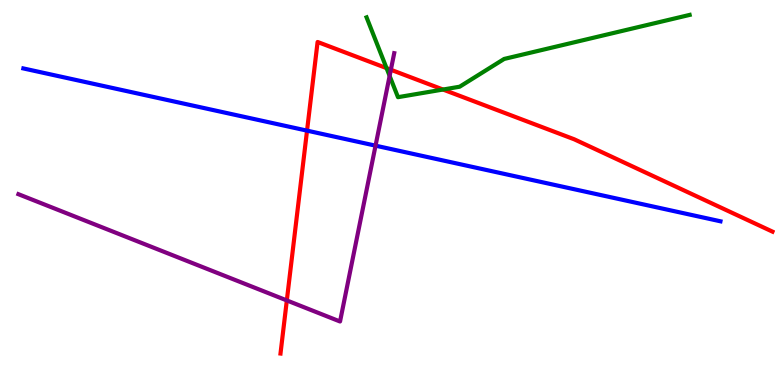[{'lines': ['blue', 'red'], 'intersections': [{'x': 3.96, 'y': 6.61}]}, {'lines': ['green', 'red'], 'intersections': [{'x': 4.99, 'y': 8.23}, {'x': 5.72, 'y': 7.67}]}, {'lines': ['purple', 'red'], 'intersections': [{'x': 3.7, 'y': 2.2}, {'x': 5.04, 'y': 8.19}]}, {'lines': ['blue', 'green'], 'intersections': []}, {'lines': ['blue', 'purple'], 'intersections': [{'x': 4.85, 'y': 6.22}]}, {'lines': ['green', 'purple'], 'intersections': [{'x': 5.03, 'y': 8.03}]}]